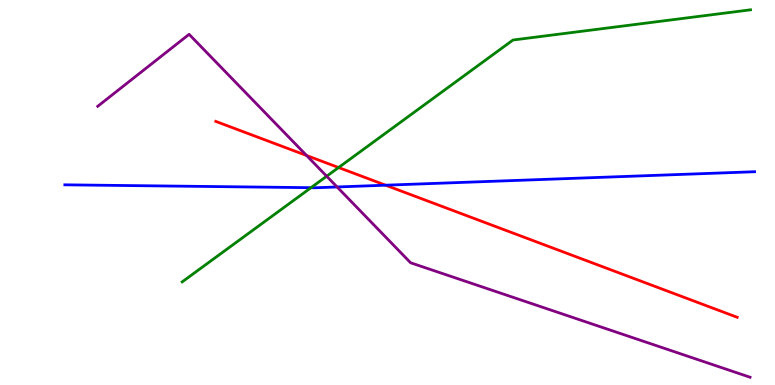[{'lines': ['blue', 'red'], 'intersections': [{'x': 4.98, 'y': 5.19}]}, {'lines': ['green', 'red'], 'intersections': [{'x': 4.37, 'y': 5.65}]}, {'lines': ['purple', 'red'], 'intersections': [{'x': 3.96, 'y': 5.96}]}, {'lines': ['blue', 'green'], 'intersections': [{'x': 4.01, 'y': 5.13}]}, {'lines': ['blue', 'purple'], 'intersections': [{'x': 4.35, 'y': 5.14}]}, {'lines': ['green', 'purple'], 'intersections': [{'x': 4.22, 'y': 5.42}]}]